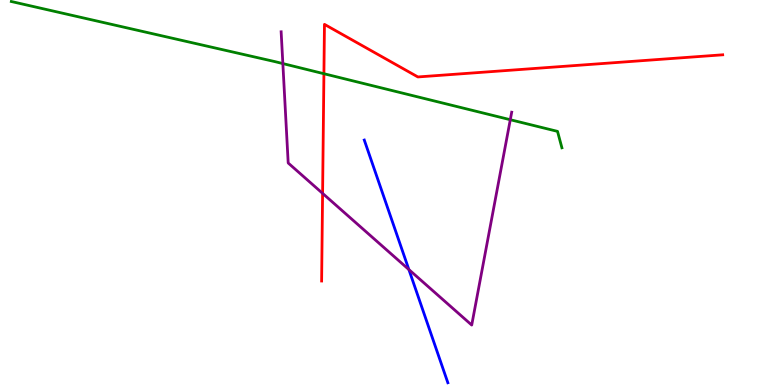[{'lines': ['blue', 'red'], 'intersections': []}, {'lines': ['green', 'red'], 'intersections': [{'x': 4.18, 'y': 8.09}]}, {'lines': ['purple', 'red'], 'intersections': [{'x': 4.16, 'y': 4.98}]}, {'lines': ['blue', 'green'], 'intersections': []}, {'lines': ['blue', 'purple'], 'intersections': [{'x': 5.28, 'y': 3.0}]}, {'lines': ['green', 'purple'], 'intersections': [{'x': 3.65, 'y': 8.35}, {'x': 6.58, 'y': 6.89}]}]